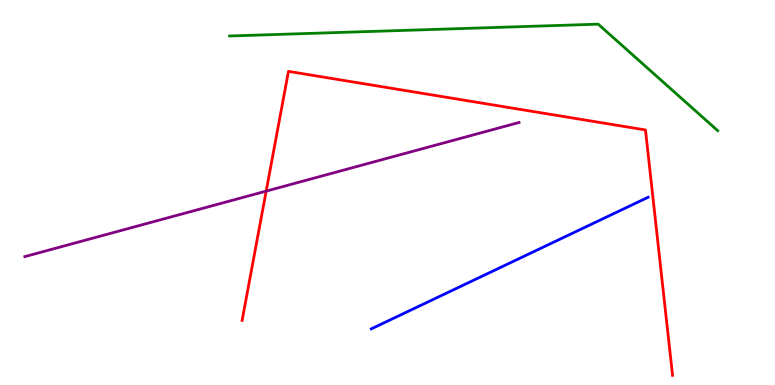[{'lines': ['blue', 'red'], 'intersections': []}, {'lines': ['green', 'red'], 'intersections': []}, {'lines': ['purple', 'red'], 'intersections': [{'x': 3.43, 'y': 5.04}]}, {'lines': ['blue', 'green'], 'intersections': []}, {'lines': ['blue', 'purple'], 'intersections': []}, {'lines': ['green', 'purple'], 'intersections': []}]